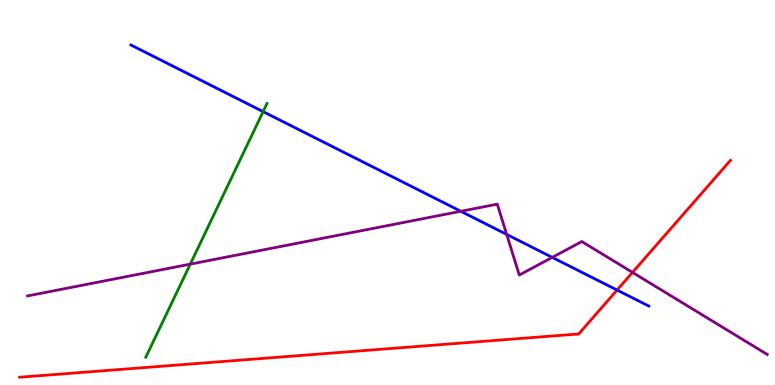[{'lines': ['blue', 'red'], 'intersections': [{'x': 7.96, 'y': 2.47}]}, {'lines': ['green', 'red'], 'intersections': []}, {'lines': ['purple', 'red'], 'intersections': [{'x': 8.16, 'y': 2.92}]}, {'lines': ['blue', 'green'], 'intersections': [{'x': 3.4, 'y': 7.1}]}, {'lines': ['blue', 'purple'], 'intersections': [{'x': 5.95, 'y': 4.51}, {'x': 6.54, 'y': 3.91}, {'x': 7.13, 'y': 3.31}]}, {'lines': ['green', 'purple'], 'intersections': [{'x': 2.46, 'y': 3.14}]}]